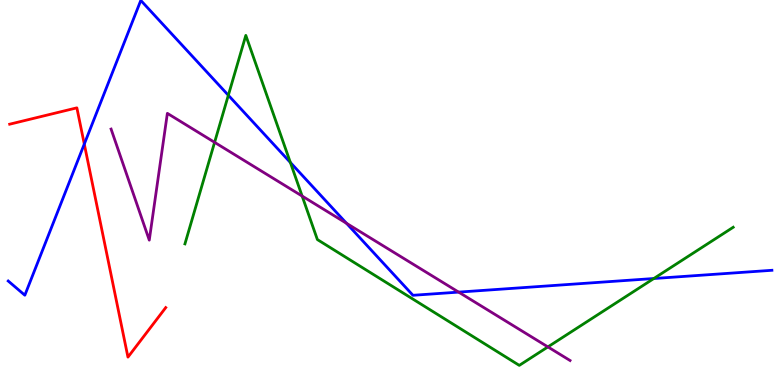[{'lines': ['blue', 'red'], 'intersections': [{'x': 1.09, 'y': 6.26}]}, {'lines': ['green', 'red'], 'intersections': []}, {'lines': ['purple', 'red'], 'intersections': []}, {'lines': ['blue', 'green'], 'intersections': [{'x': 2.95, 'y': 7.53}, {'x': 3.75, 'y': 5.78}, {'x': 8.44, 'y': 2.77}]}, {'lines': ['blue', 'purple'], 'intersections': [{'x': 4.47, 'y': 4.2}, {'x': 5.92, 'y': 2.41}]}, {'lines': ['green', 'purple'], 'intersections': [{'x': 2.77, 'y': 6.3}, {'x': 3.9, 'y': 4.91}, {'x': 7.07, 'y': 0.99}]}]